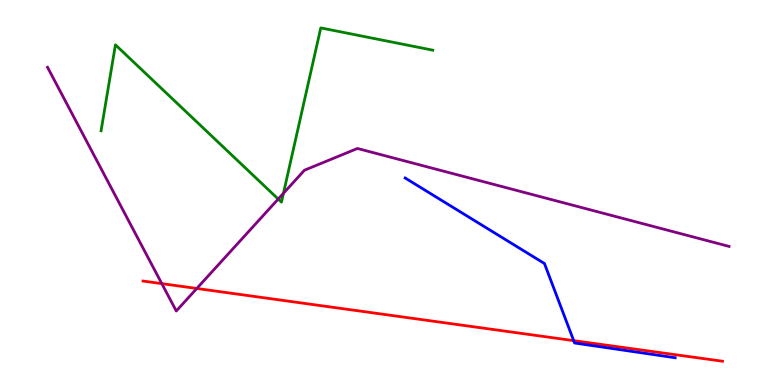[{'lines': ['blue', 'red'], 'intersections': [{'x': 7.4, 'y': 1.15}]}, {'lines': ['green', 'red'], 'intersections': []}, {'lines': ['purple', 'red'], 'intersections': [{'x': 2.09, 'y': 2.63}, {'x': 2.54, 'y': 2.51}]}, {'lines': ['blue', 'green'], 'intersections': []}, {'lines': ['blue', 'purple'], 'intersections': []}, {'lines': ['green', 'purple'], 'intersections': [{'x': 3.59, 'y': 4.83}, {'x': 3.66, 'y': 4.98}]}]